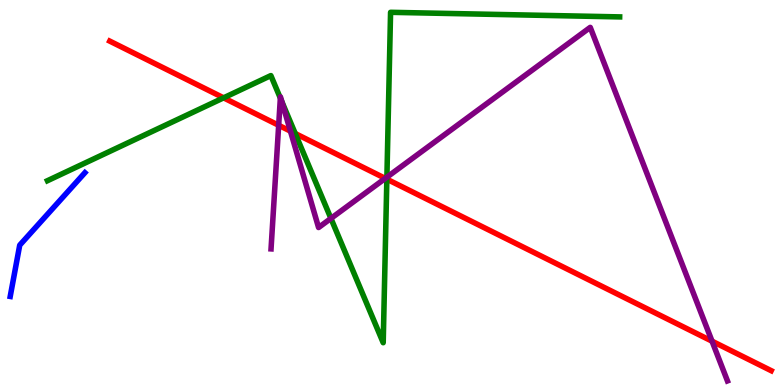[{'lines': ['blue', 'red'], 'intersections': []}, {'lines': ['green', 'red'], 'intersections': [{'x': 2.89, 'y': 7.46}, {'x': 3.81, 'y': 6.53}, {'x': 4.99, 'y': 5.35}]}, {'lines': ['purple', 'red'], 'intersections': [{'x': 3.6, 'y': 6.75}, {'x': 3.75, 'y': 6.59}, {'x': 4.97, 'y': 5.37}, {'x': 9.19, 'y': 1.14}]}, {'lines': ['blue', 'green'], 'intersections': []}, {'lines': ['blue', 'purple'], 'intersections': []}, {'lines': ['green', 'purple'], 'intersections': [{'x': 3.62, 'y': 7.45}, {'x': 3.64, 'y': 7.36}, {'x': 4.27, 'y': 4.33}, {'x': 4.99, 'y': 5.4}]}]